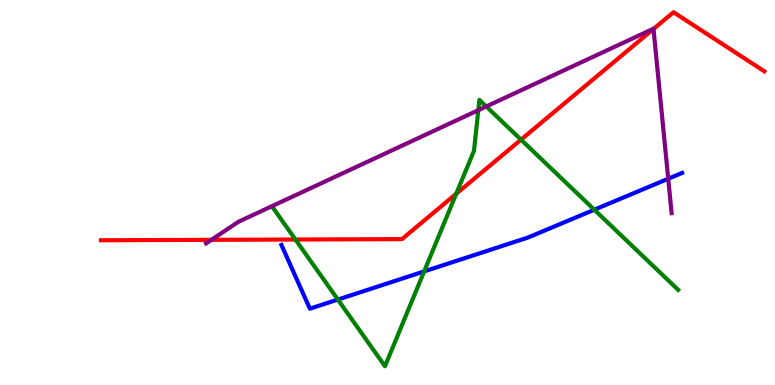[{'lines': ['blue', 'red'], 'intersections': []}, {'lines': ['green', 'red'], 'intersections': [{'x': 3.81, 'y': 3.78}, {'x': 5.89, 'y': 4.97}, {'x': 6.72, 'y': 6.37}]}, {'lines': ['purple', 'red'], 'intersections': [{'x': 2.73, 'y': 3.77}, {'x': 8.43, 'y': 9.25}]}, {'lines': ['blue', 'green'], 'intersections': [{'x': 4.36, 'y': 2.22}, {'x': 5.47, 'y': 2.95}, {'x': 7.67, 'y': 4.55}]}, {'lines': ['blue', 'purple'], 'intersections': [{'x': 8.62, 'y': 5.36}]}, {'lines': ['green', 'purple'], 'intersections': [{'x': 6.17, 'y': 7.14}, {'x': 6.27, 'y': 7.23}]}]